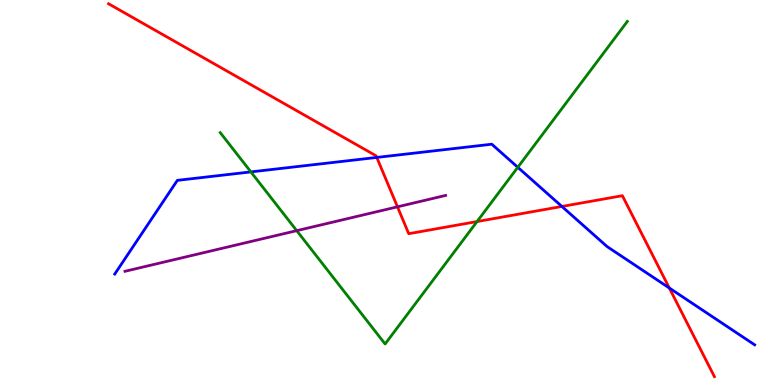[{'lines': ['blue', 'red'], 'intersections': [{'x': 4.86, 'y': 5.91}, {'x': 7.25, 'y': 4.64}, {'x': 8.64, 'y': 2.52}]}, {'lines': ['green', 'red'], 'intersections': [{'x': 6.16, 'y': 4.25}]}, {'lines': ['purple', 'red'], 'intersections': [{'x': 5.13, 'y': 4.63}]}, {'lines': ['blue', 'green'], 'intersections': [{'x': 3.24, 'y': 5.53}, {'x': 6.68, 'y': 5.65}]}, {'lines': ['blue', 'purple'], 'intersections': []}, {'lines': ['green', 'purple'], 'intersections': [{'x': 3.83, 'y': 4.01}]}]